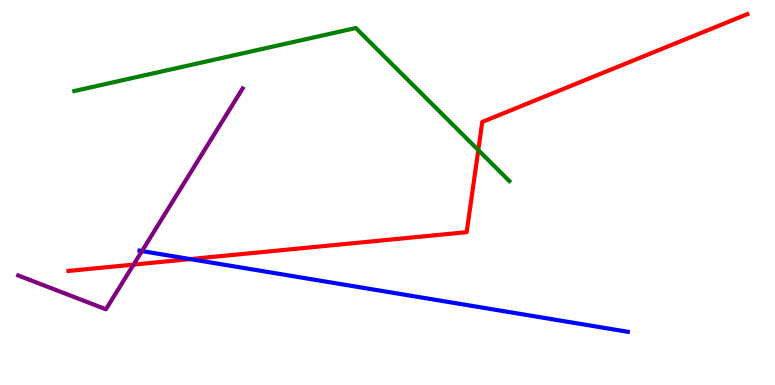[{'lines': ['blue', 'red'], 'intersections': [{'x': 2.45, 'y': 3.27}]}, {'lines': ['green', 'red'], 'intersections': [{'x': 6.17, 'y': 6.1}]}, {'lines': ['purple', 'red'], 'intersections': [{'x': 1.72, 'y': 3.13}]}, {'lines': ['blue', 'green'], 'intersections': []}, {'lines': ['blue', 'purple'], 'intersections': [{'x': 1.83, 'y': 3.48}]}, {'lines': ['green', 'purple'], 'intersections': []}]